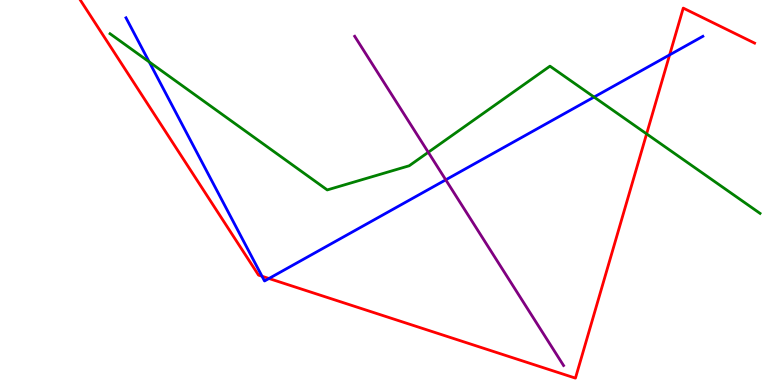[{'lines': ['blue', 'red'], 'intersections': [{'x': 3.38, 'y': 2.82}, {'x': 3.47, 'y': 2.77}, {'x': 8.64, 'y': 8.57}]}, {'lines': ['green', 'red'], 'intersections': [{'x': 8.34, 'y': 6.52}]}, {'lines': ['purple', 'red'], 'intersections': []}, {'lines': ['blue', 'green'], 'intersections': [{'x': 1.93, 'y': 8.39}, {'x': 7.67, 'y': 7.48}]}, {'lines': ['blue', 'purple'], 'intersections': [{'x': 5.75, 'y': 5.33}]}, {'lines': ['green', 'purple'], 'intersections': [{'x': 5.53, 'y': 6.04}]}]